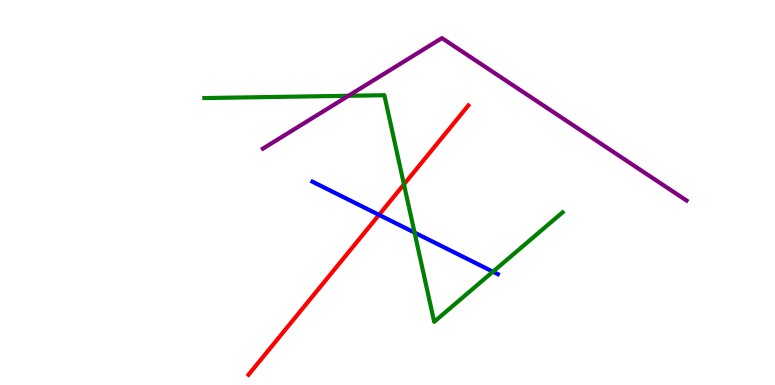[{'lines': ['blue', 'red'], 'intersections': [{'x': 4.89, 'y': 4.42}]}, {'lines': ['green', 'red'], 'intersections': [{'x': 5.21, 'y': 5.21}]}, {'lines': ['purple', 'red'], 'intersections': []}, {'lines': ['blue', 'green'], 'intersections': [{'x': 5.35, 'y': 3.96}, {'x': 6.36, 'y': 2.94}]}, {'lines': ['blue', 'purple'], 'intersections': []}, {'lines': ['green', 'purple'], 'intersections': [{'x': 4.5, 'y': 7.51}]}]